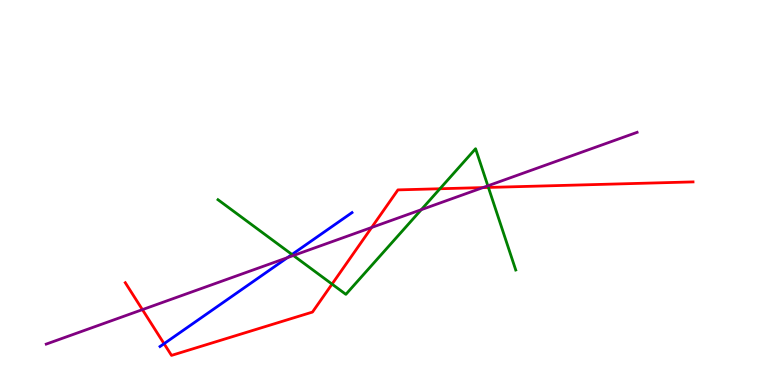[{'lines': ['blue', 'red'], 'intersections': [{'x': 2.12, 'y': 1.07}]}, {'lines': ['green', 'red'], 'intersections': [{'x': 4.28, 'y': 2.62}, {'x': 5.68, 'y': 5.1}, {'x': 6.3, 'y': 5.13}]}, {'lines': ['purple', 'red'], 'intersections': [{'x': 1.84, 'y': 1.96}, {'x': 4.8, 'y': 4.09}, {'x': 6.23, 'y': 5.13}]}, {'lines': ['blue', 'green'], 'intersections': [{'x': 3.77, 'y': 3.39}]}, {'lines': ['blue', 'purple'], 'intersections': [{'x': 3.71, 'y': 3.31}]}, {'lines': ['green', 'purple'], 'intersections': [{'x': 3.79, 'y': 3.36}, {'x': 5.44, 'y': 4.55}, {'x': 6.3, 'y': 5.17}]}]